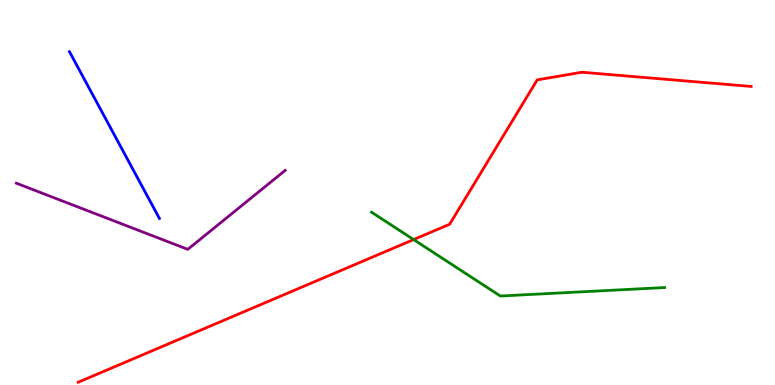[{'lines': ['blue', 'red'], 'intersections': []}, {'lines': ['green', 'red'], 'intersections': [{'x': 5.34, 'y': 3.78}]}, {'lines': ['purple', 'red'], 'intersections': []}, {'lines': ['blue', 'green'], 'intersections': []}, {'lines': ['blue', 'purple'], 'intersections': []}, {'lines': ['green', 'purple'], 'intersections': []}]